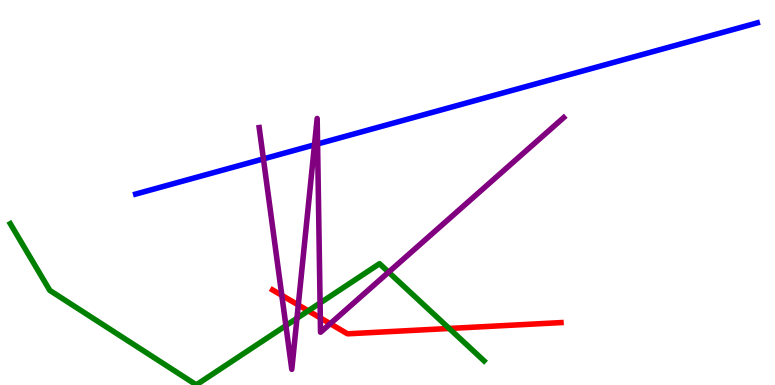[{'lines': ['blue', 'red'], 'intersections': []}, {'lines': ['green', 'red'], 'intersections': [{'x': 3.98, 'y': 1.93}, {'x': 5.8, 'y': 1.47}]}, {'lines': ['purple', 'red'], 'intersections': [{'x': 3.64, 'y': 2.33}, {'x': 3.85, 'y': 2.08}, {'x': 4.13, 'y': 1.74}, {'x': 4.26, 'y': 1.59}]}, {'lines': ['blue', 'green'], 'intersections': []}, {'lines': ['blue', 'purple'], 'intersections': [{'x': 3.4, 'y': 5.87}, {'x': 4.06, 'y': 6.24}, {'x': 4.1, 'y': 6.26}]}, {'lines': ['green', 'purple'], 'intersections': [{'x': 3.69, 'y': 1.54}, {'x': 3.83, 'y': 1.73}, {'x': 4.13, 'y': 2.13}, {'x': 5.01, 'y': 2.93}]}]